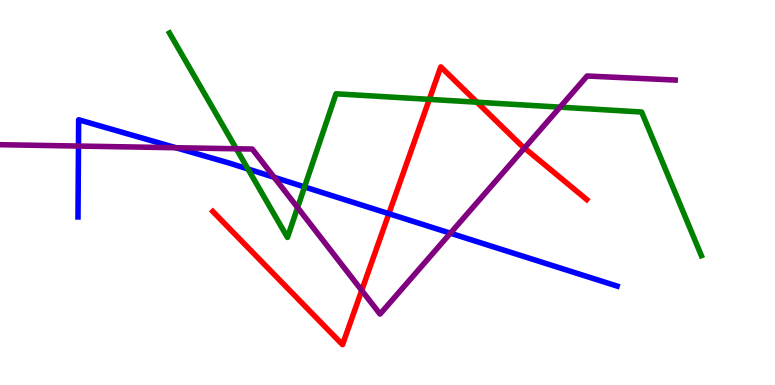[{'lines': ['blue', 'red'], 'intersections': [{'x': 5.02, 'y': 4.45}]}, {'lines': ['green', 'red'], 'intersections': [{'x': 5.54, 'y': 7.42}, {'x': 6.15, 'y': 7.35}]}, {'lines': ['purple', 'red'], 'intersections': [{'x': 4.67, 'y': 2.46}, {'x': 6.77, 'y': 6.16}]}, {'lines': ['blue', 'green'], 'intersections': [{'x': 3.2, 'y': 5.61}, {'x': 3.93, 'y': 5.14}]}, {'lines': ['blue', 'purple'], 'intersections': [{'x': 1.01, 'y': 6.21}, {'x': 2.27, 'y': 6.16}, {'x': 3.54, 'y': 5.39}, {'x': 5.81, 'y': 3.94}]}, {'lines': ['green', 'purple'], 'intersections': [{'x': 3.05, 'y': 6.14}, {'x': 3.84, 'y': 4.61}, {'x': 7.23, 'y': 7.22}]}]